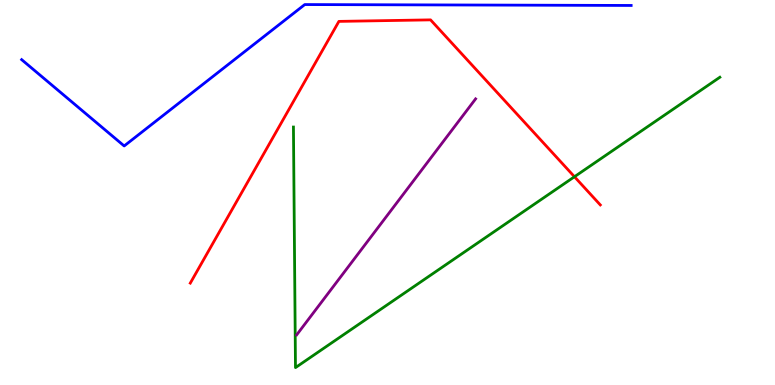[{'lines': ['blue', 'red'], 'intersections': []}, {'lines': ['green', 'red'], 'intersections': [{'x': 7.41, 'y': 5.41}]}, {'lines': ['purple', 'red'], 'intersections': []}, {'lines': ['blue', 'green'], 'intersections': []}, {'lines': ['blue', 'purple'], 'intersections': []}, {'lines': ['green', 'purple'], 'intersections': []}]